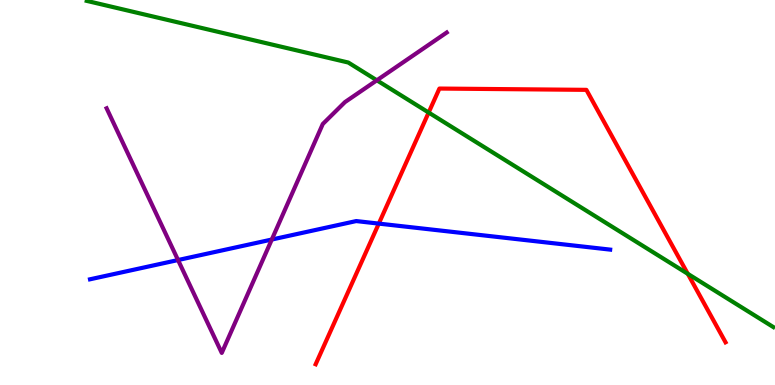[{'lines': ['blue', 'red'], 'intersections': [{'x': 4.89, 'y': 4.19}]}, {'lines': ['green', 'red'], 'intersections': [{'x': 5.53, 'y': 7.08}, {'x': 8.87, 'y': 2.89}]}, {'lines': ['purple', 'red'], 'intersections': []}, {'lines': ['blue', 'green'], 'intersections': []}, {'lines': ['blue', 'purple'], 'intersections': [{'x': 2.3, 'y': 3.25}, {'x': 3.51, 'y': 3.78}]}, {'lines': ['green', 'purple'], 'intersections': [{'x': 4.86, 'y': 7.91}]}]